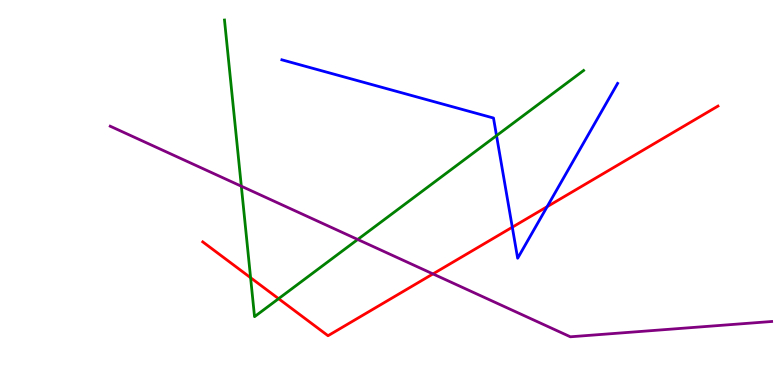[{'lines': ['blue', 'red'], 'intersections': [{'x': 6.61, 'y': 4.1}, {'x': 7.06, 'y': 4.63}]}, {'lines': ['green', 'red'], 'intersections': [{'x': 3.23, 'y': 2.79}, {'x': 3.59, 'y': 2.24}]}, {'lines': ['purple', 'red'], 'intersections': [{'x': 5.59, 'y': 2.89}]}, {'lines': ['blue', 'green'], 'intersections': [{'x': 6.41, 'y': 6.48}]}, {'lines': ['blue', 'purple'], 'intersections': []}, {'lines': ['green', 'purple'], 'intersections': [{'x': 3.11, 'y': 5.16}, {'x': 4.62, 'y': 3.78}]}]